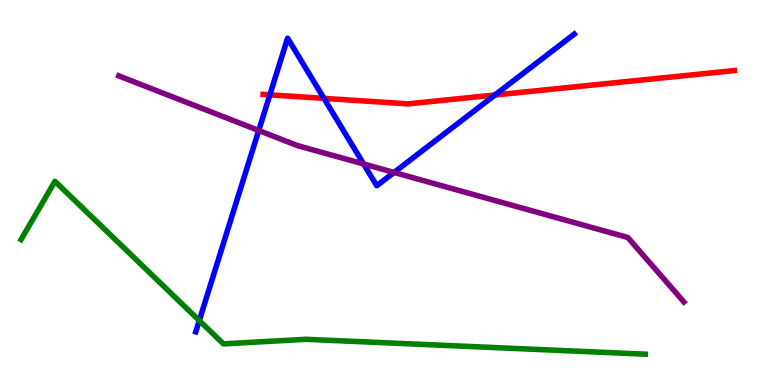[{'lines': ['blue', 'red'], 'intersections': [{'x': 3.48, 'y': 7.54}, {'x': 4.18, 'y': 7.44}, {'x': 6.39, 'y': 7.53}]}, {'lines': ['green', 'red'], 'intersections': []}, {'lines': ['purple', 'red'], 'intersections': []}, {'lines': ['blue', 'green'], 'intersections': [{'x': 2.57, 'y': 1.67}]}, {'lines': ['blue', 'purple'], 'intersections': [{'x': 3.34, 'y': 6.61}, {'x': 4.69, 'y': 5.74}, {'x': 5.08, 'y': 5.52}]}, {'lines': ['green', 'purple'], 'intersections': []}]